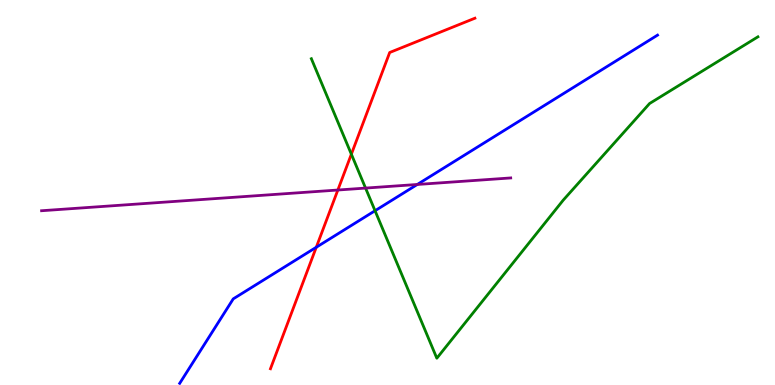[{'lines': ['blue', 'red'], 'intersections': [{'x': 4.08, 'y': 3.58}]}, {'lines': ['green', 'red'], 'intersections': [{'x': 4.53, 'y': 6.0}]}, {'lines': ['purple', 'red'], 'intersections': [{'x': 4.36, 'y': 5.06}]}, {'lines': ['blue', 'green'], 'intersections': [{'x': 4.84, 'y': 4.53}]}, {'lines': ['blue', 'purple'], 'intersections': [{'x': 5.38, 'y': 5.21}]}, {'lines': ['green', 'purple'], 'intersections': [{'x': 4.72, 'y': 5.11}]}]